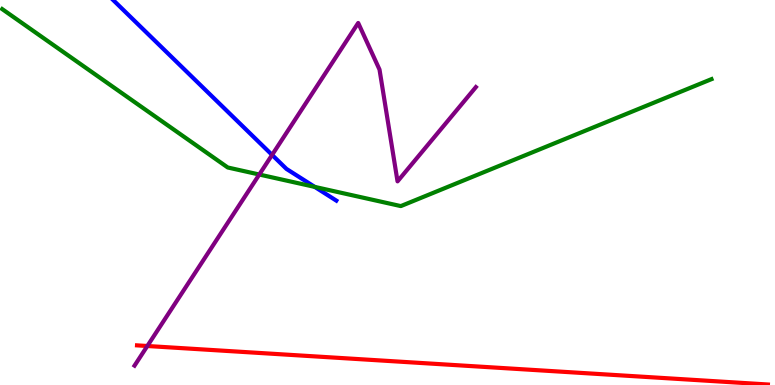[{'lines': ['blue', 'red'], 'intersections': []}, {'lines': ['green', 'red'], 'intersections': []}, {'lines': ['purple', 'red'], 'intersections': [{'x': 1.9, 'y': 1.01}]}, {'lines': ['blue', 'green'], 'intersections': [{'x': 4.06, 'y': 5.15}]}, {'lines': ['blue', 'purple'], 'intersections': [{'x': 3.51, 'y': 5.98}]}, {'lines': ['green', 'purple'], 'intersections': [{'x': 3.35, 'y': 5.47}]}]